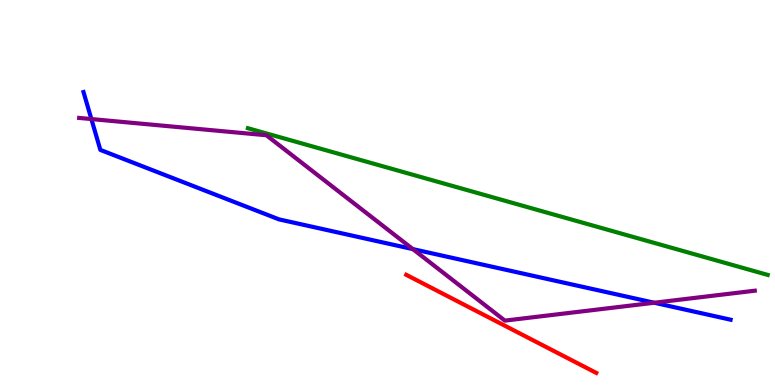[{'lines': ['blue', 'red'], 'intersections': []}, {'lines': ['green', 'red'], 'intersections': []}, {'lines': ['purple', 'red'], 'intersections': []}, {'lines': ['blue', 'green'], 'intersections': []}, {'lines': ['blue', 'purple'], 'intersections': [{'x': 1.18, 'y': 6.91}, {'x': 5.33, 'y': 3.53}, {'x': 8.44, 'y': 2.14}]}, {'lines': ['green', 'purple'], 'intersections': []}]